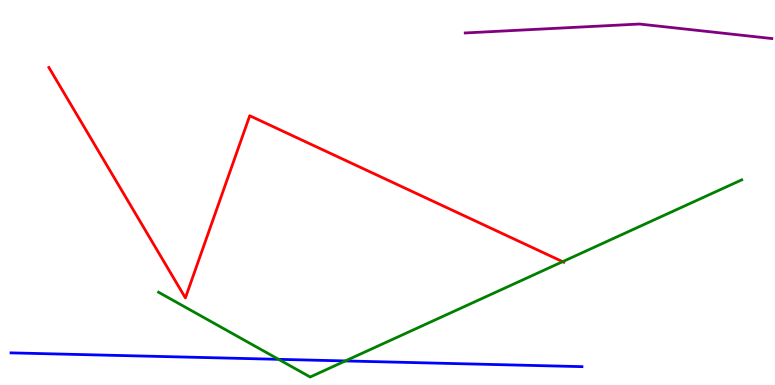[{'lines': ['blue', 'red'], 'intersections': []}, {'lines': ['green', 'red'], 'intersections': [{'x': 7.26, 'y': 3.2}]}, {'lines': ['purple', 'red'], 'intersections': []}, {'lines': ['blue', 'green'], 'intersections': [{'x': 3.59, 'y': 0.667}, {'x': 4.46, 'y': 0.625}]}, {'lines': ['blue', 'purple'], 'intersections': []}, {'lines': ['green', 'purple'], 'intersections': []}]